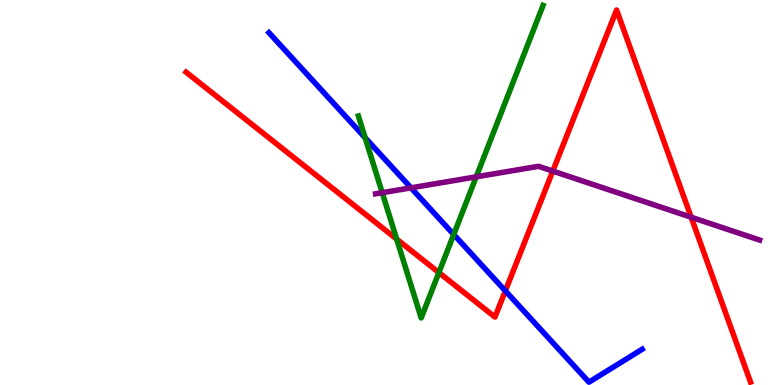[{'lines': ['blue', 'red'], 'intersections': [{'x': 6.52, 'y': 2.45}]}, {'lines': ['green', 'red'], 'intersections': [{'x': 5.12, 'y': 3.79}, {'x': 5.66, 'y': 2.92}]}, {'lines': ['purple', 'red'], 'intersections': [{'x': 7.13, 'y': 5.56}, {'x': 8.92, 'y': 4.36}]}, {'lines': ['blue', 'green'], 'intersections': [{'x': 4.71, 'y': 6.42}, {'x': 5.85, 'y': 3.91}]}, {'lines': ['blue', 'purple'], 'intersections': [{'x': 5.3, 'y': 5.12}]}, {'lines': ['green', 'purple'], 'intersections': [{'x': 4.93, 'y': 4.99}, {'x': 6.14, 'y': 5.41}]}]